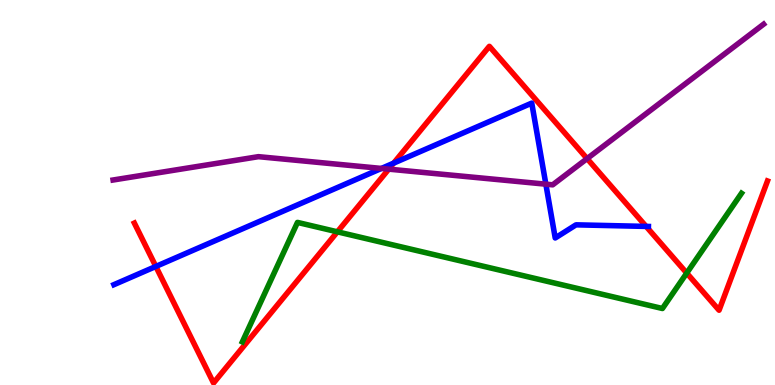[{'lines': ['blue', 'red'], 'intersections': [{'x': 2.01, 'y': 3.08}, {'x': 5.08, 'y': 5.76}, {'x': 8.34, 'y': 4.12}]}, {'lines': ['green', 'red'], 'intersections': [{'x': 4.35, 'y': 3.98}, {'x': 8.86, 'y': 2.91}]}, {'lines': ['purple', 'red'], 'intersections': [{'x': 5.02, 'y': 5.61}, {'x': 7.58, 'y': 5.88}]}, {'lines': ['blue', 'green'], 'intersections': []}, {'lines': ['blue', 'purple'], 'intersections': [{'x': 4.92, 'y': 5.63}, {'x': 7.04, 'y': 5.22}]}, {'lines': ['green', 'purple'], 'intersections': []}]